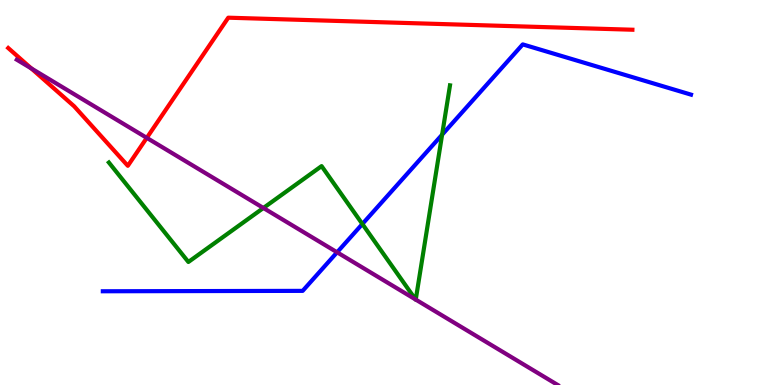[{'lines': ['blue', 'red'], 'intersections': []}, {'lines': ['green', 'red'], 'intersections': []}, {'lines': ['purple', 'red'], 'intersections': [{'x': 0.404, 'y': 8.22}, {'x': 1.89, 'y': 6.42}]}, {'lines': ['blue', 'green'], 'intersections': [{'x': 4.68, 'y': 4.18}, {'x': 5.7, 'y': 6.5}]}, {'lines': ['blue', 'purple'], 'intersections': [{'x': 4.35, 'y': 3.45}]}, {'lines': ['green', 'purple'], 'intersections': [{'x': 3.4, 'y': 4.6}, {'x': 5.36, 'y': 2.22}, {'x': 5.36, 'y': 2.22}]}]